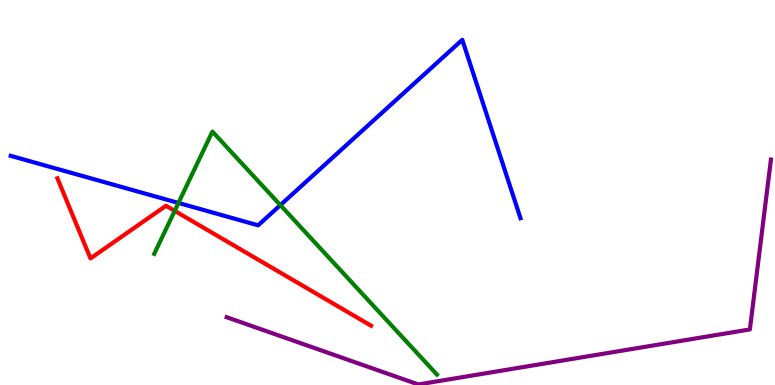[{'lines': ['blue', 'red'], 'intersections': []}, {'lines': ['green', 'red'], 'intersections': [{'x': 2.25, 'y': 4.52}]}, {'lines': ['purple', 'red'], 'intersections': []}, {'lines': ['blue', 'green'], 'intersections': [{'x': 2.3, 'y': 4.73}, {'x': 3.62, 'y': 4.67}]}, {'lines': ['blue', 'purple'], 'intersections': []}, {'lines': ['green', 'purple'], 'intersections': []}]